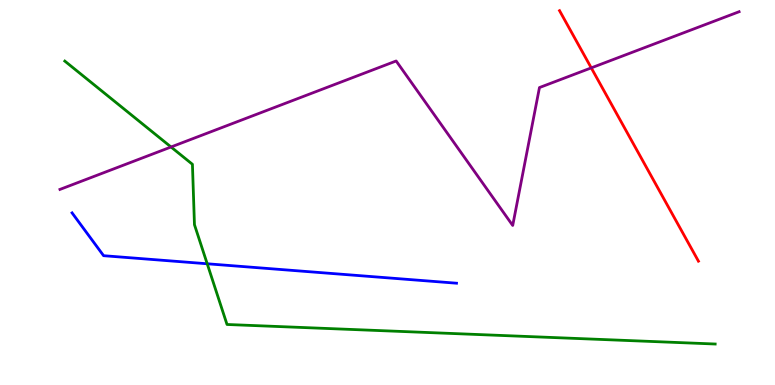[{'lines': ['blue', 'red'], 'intersections': []}, {'lines': ['green', 'red'], 'intersections': []}, {'lines': ['purple', 'red'], 'intersections': [{'x': 7.63, 'y': 8.24}]}, {'lines': ['blue', 'green'], 'intersections': [{'x': 2.67, 'y': 3.15}]}, {'lines': ['blue', 'purple'], 'intersections': []}, {'lines': ['green', 'purple'], 'intersections': [{'x': 2.21, 'y': 6.18}]}]